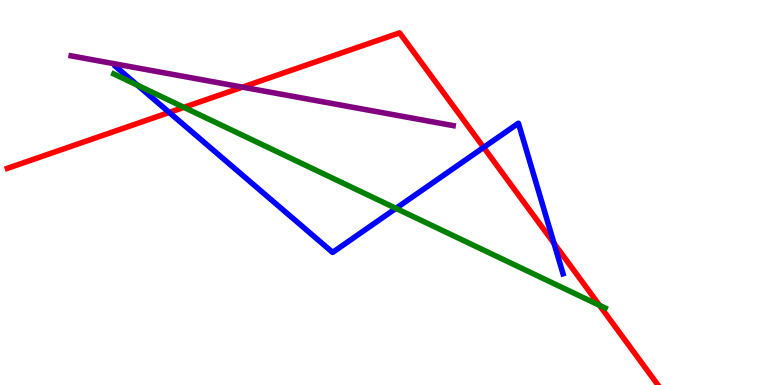[{'lines': ['blue', 'red'], 'intersections': [{'x': 2.18, 'y': 7.08}, {'x': 6.24, 'y': 6.17}, {'x': 7.15, 'y': 3.68}]}, {'lines': ['green', 'red'], 'intersections': [{'x': 2.37, 'y': 7.21}, {'x': 7.74, 'y': 2.07}]}, {'lines': ['purple', 'red'], 'intersections': [{'x': 3.13, 'y': 7.74}]}, {'lines': ['blue', 'green'], 'intersections': [{'x': 1.77, 'y': 7.79}, {'x': 5.11, 'y': 4.59}]}, {'lines': ['blue', 'purple'], 'intersections': []}, {'lines': ['green', 'purple'], 'intersections': []}]